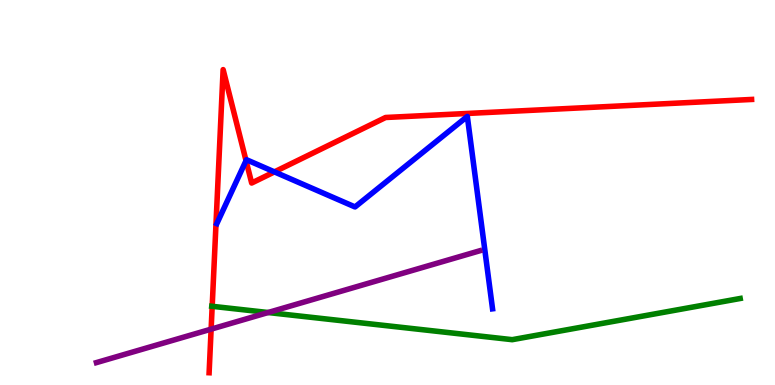[{'lines': ['blue', 'red'], 'intersections': [{'x': 3.17, 'y': 5.83}, {'x': 3.54, 'y': 5.54}]}, {'lines': ['green', 'red'], 'intersections': [{'x': 2.74, 'y': 2.04}]}, {'lines': ['purple', 'red'], 'intersections': [{'x': 2.72, 'y': 1.45}]}, {'lines': ['blue', 'green'], 'intersections': []}, {'lines': ['blue', 'purple'], 'intersections': []}, {'lines': ['green', 'purple'], 'intersections': [{'x': 3.46, 'y': 1.88}]}]